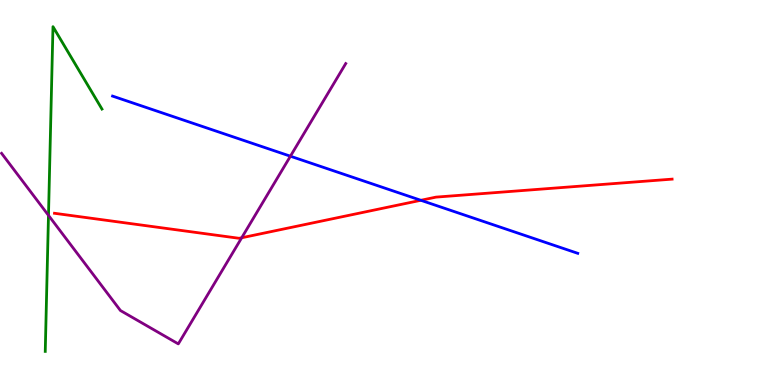[{'lines': ['blue', 'red'], 'intersections': [{'x': 5.43, 'y': 4.8}]}, {'lines': ['green', 'red'], 'intersections': []}, {'lines': ['purple', 'red'], 'intersections': [{'x': 3.12, 'y': 3.82}]}, {'lines': ['blue', 'green'], 'intersections': []}, {'lines': ['blue', 'purple'], 'intersections': [{'x': 3.75, 'y': 5.94}]}, {'lines': ['green', 'purple'], 'intersections': [{'x': 0.626, 'y': 4.41}]}]